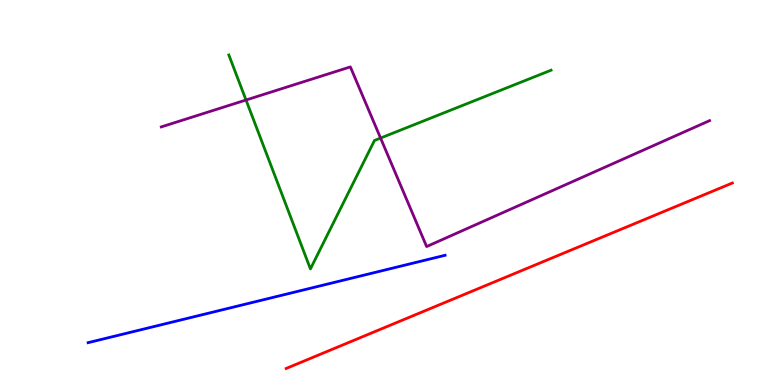[{'lines': ['blue', 'red'], 'intersections': []}, {'lines': ['green', 'red'], 'intersections': []}, {'lines': ['purple', 'red'], 'intersections': []}, {'lines': ['blue', 'green'], 'intersections': []}, {'lines': ['blue', 'purple'], 'intersections': []}, {'lines': ['green', 'purple'], 'intersections': [{'x': 3.17, 'y': 7.4}, {'x': 4.91, 'y': 6.41}]}]